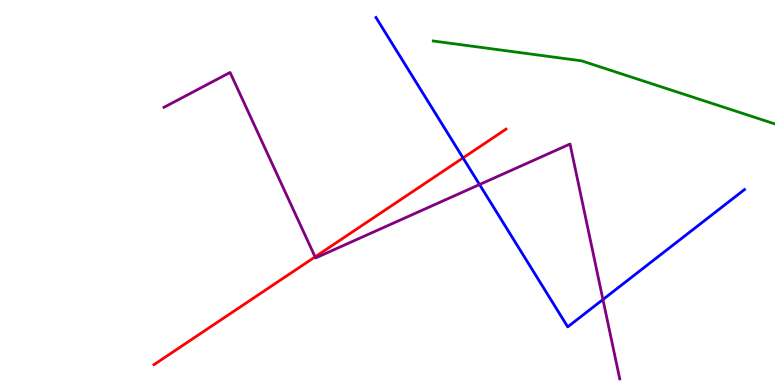[{'lines': ['blue', 'red'], 'intersections': [{'x': 5.97, 'y': 5.9}]}, {'lines': ['green', 'red'], 'intersections': []}, {'lines': ['purple', 'red'], 'intersections': [{'x': 4.07, 'y': 3.33}]}, {'lines': ['blue', 'green'], 'intersections': []}, {'lines': ['blue', 'purple'], 'intersections': [{'x': 6.19, 'y': 5.21}, {'x': 7.78, 'y': 2.22}]}, {'lines': ['green', 'purple'], 'intersections': []}]